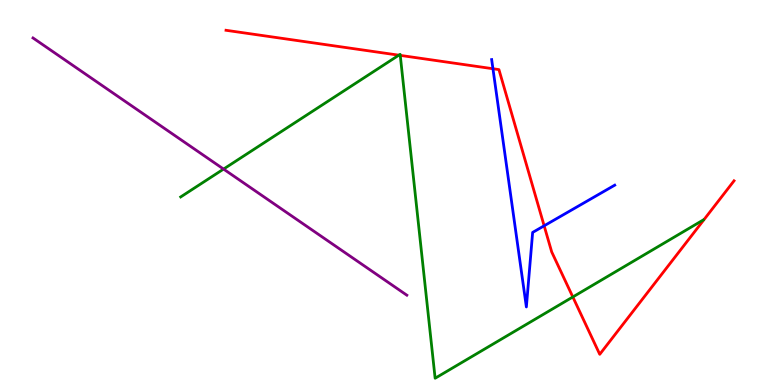[{'lines': ['blue', 'red'], 'intersections': [{'x': 6.36, 'y': 8.21}, {'x': 7.02, 'y': 4.14}]}, {'lines': ['green', 'red'], 'intersections': [{'x': 5.15, 'y': 8.57}, {'x': 5.16, 'y': 8.56}, {'x': 7.39, 'y': 2.29}]}, {'lines': ['purple', 'red'], 'intersections': []}, {'lines': ['blue', 'green'], 'intersections': []}, {'lines': ['blue', 'purple'], 'intersections': []}, {'lines': ['green', 'purple'], 'intersections': [{'x': 2.88, 'y': 5.61}]}]